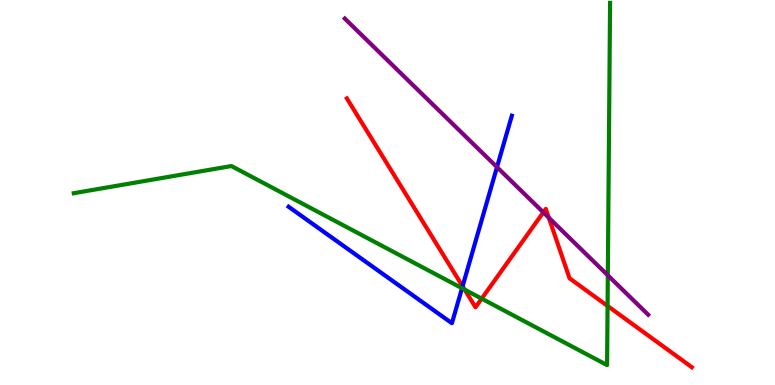[{'lines': ['blue', 'red'], 'intersections': [{'x': 5.97, 'y': 2.56}]}, {'lines': ['green', 'red'], 'intersections': [{'x': 5.99, 'y': 2.48}, {'x': 6.22, 'y': 2.24}, {'x': 7.84, 'y': 2.05}]}, {'lines': ['purple', 'red'], 'intersections': [{'x': 7.01, 'y': 4.48}, {'x': 7.08, 'y': 4.35}]}, {'lines': ['blue', 'green'], 'intersections': [{'x': 5.96, 'y': 2.51}]}, {'lines': ['blue', 'purple'], 'intersections': [{'x': 6.41, 'y': 5.66}]}, {'lines': ['green', 'purple'], 'intersections': [{'x': 7.84, 'y': 2.85}]}]